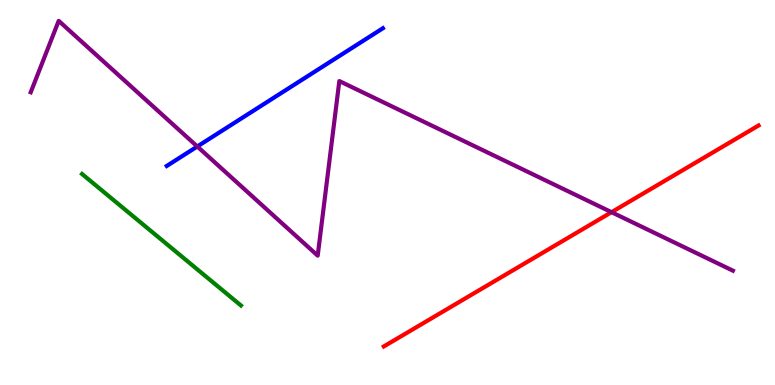[{'lines': ['blue', 'red'], 'intersections': []}, {'lines': ['green', 'red'], 'intersections': []}, {'lines': ['purple', 'red'], 'intersections': [{'x': 7.89, 'y': 4.49}]}, {'lines': ['blue', 'green'], 'intersections': []}, {'lines': ['blue', 'purple'], 'intersections': [{'x': 2.55, 'y': 6.2}]}, {'lines': ['green', 'purple'], 'intersections': []}]